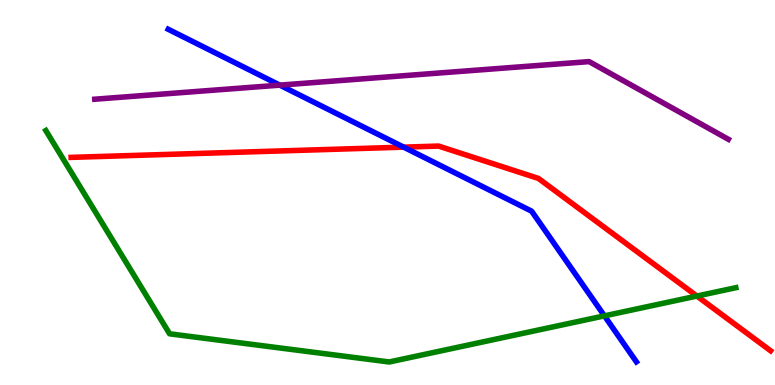[{'lines': ['blue', 'red'], 'intersections': [{'x': 5.21, 'y': 6.18}]}, {'lines': ['green', 'red'], 'intersections': [{'x': 8.99, 'y': 2.31}]}, {'lines': ['purple', 'red'], 'intersections': []}, {'lines': ['blue', 'green'], 'intersections': [{'x': 7.8, 'y': 1.8}]}, {'lines': ['blue', 'purple'], 'intersections': [{'x': 3.61, 'y': 7.79}]}, {'lines': ['green', 'purple'], 'intersections': []}]